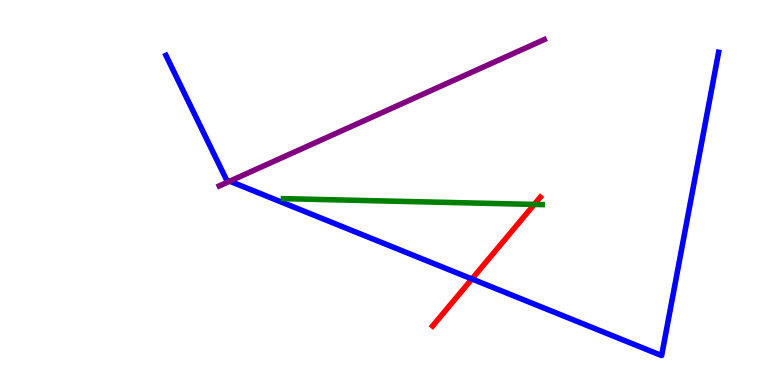[{'lines': ['blue', 'red'], 'intersections': [{'x': 6.09, 'y': 2.75}]}, {'lines': ['green', 'red'], 'intersections': [{'x': 6.89, 'y': 4.69}]}, {'lines': ['purple', 'red'], 'intersections': []}, {'lines': ['blue', 'green'], 'intersections': []}, {'lines': ['blue', 'purple'], 'intersections': [{'x': 2.96, 'y': 5.29}]}, {'lines': ['green', 'purple'], 'intersections': []}]